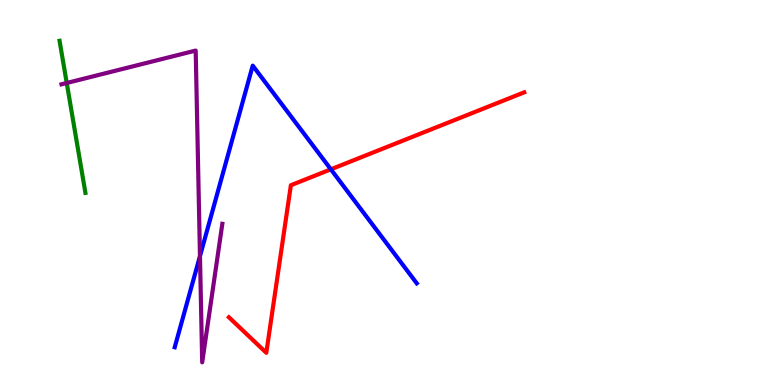[{'lines': ['blue', 'red'], 'intersections': [{'x': 4.27, 'y': 5.6}]}, {'lines': ['green', 'red'], 'intersections': []}, {'lines': ['purple', 'red'], 'intersections': []}, {'lines': ['blue', 'green'], 'intersections': []}, {'lines': ['blue', 'purple'], 'intersections': [{'x': 2.58, 'y': 3.35}]}, {'lines': ['green', 'purple'], 'intersections': [{'x': 0.861, 'y': 7.84}]}]